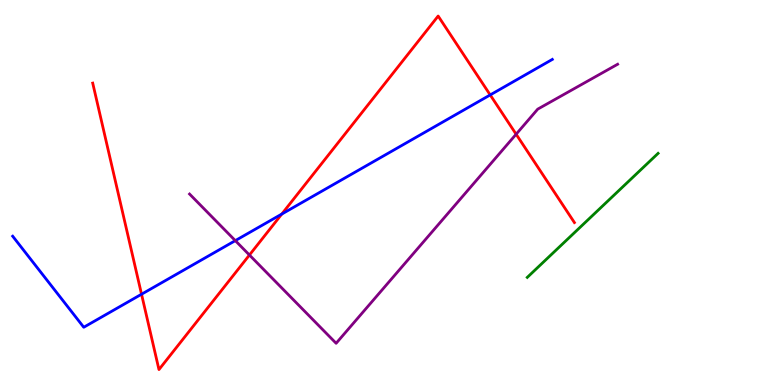[{'lines': ['blue', 'red'], 'intersections': [{'x': 1.83, 'y': 2.36}, {'x': 3.64, 'y': 4.44}, {'x': 6.33, 'y': 7.53}]}, {'lines': ['green', 'red'], 'intersections': []}, {'lines': ['purple', 'red'], 'intersections': [{'x': 3.22, 'y': 3.38}, {'x': 6.66, 'y': 6.51}]}, {'lines': ['blue', 'green'], 'intersections': []}, {'lines': ['blue', 'purple'], 'intersections': [{'x': 3.04, 'y': 3.75}]}, {'lines': ['green', 'purple'], 'intersections': []}]